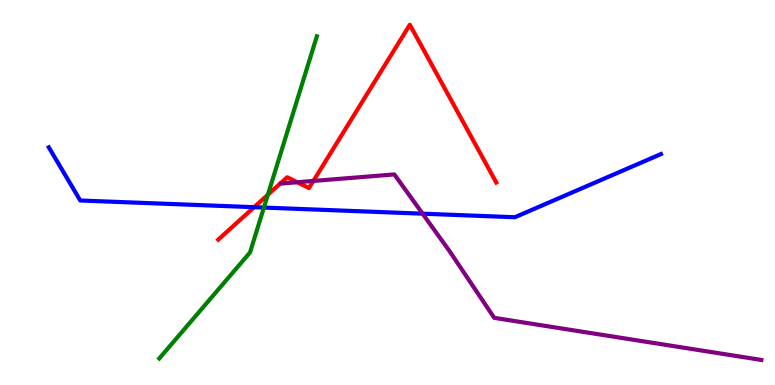[{'lines': ['blue', 'red'], 'intersections': [{'x': 3.28, 'y': 4.62}]}, {'lines': ['green', 'red'], 'intersections': [{'x': 3.46, 'y': 4.94}]}, {'lines': ['purple', 'red'], 'intersections': [{'x': 3.84, 'y': 5.27}, {'x': 4.04, 'y': 5.3}]}, {'lines': ['blue', 'green'], 'intersections': [{'x': 3.41, 'y': 4.61}]}, {'lines': ['blue', 'purple'], 'intersections': [{'x': 5.45, 'y': 4.45}]}, {'lines': ['green', 'purple'], 'intersections': []}]